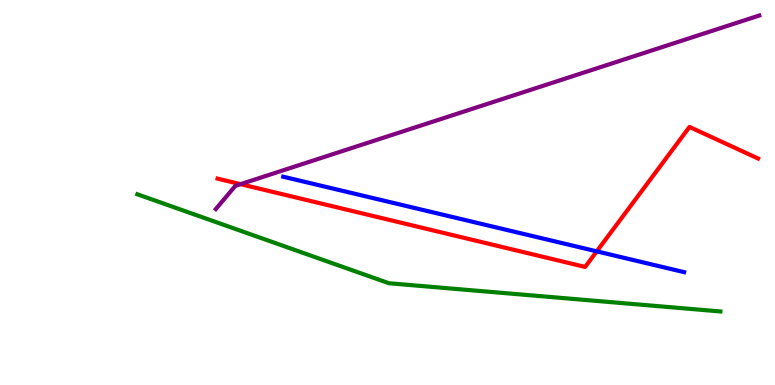[{'lines': ['blue', 'red'], 'intersections': [{'x': 7.7, 'y': 3.47}]}, {'lines': ['green', 'red'], 'intersections': []}, {'lines': ['purple', 'red'], 'intersections': [{'x': 3.1, 'y': 5.22}]}, {'lines': ['blue', 'green'], 'intersections': []}, {'lines': ['blue', 'purple'], 'intersections': []}, {'lines': ['green', 'purple'], 'intersections': []}]